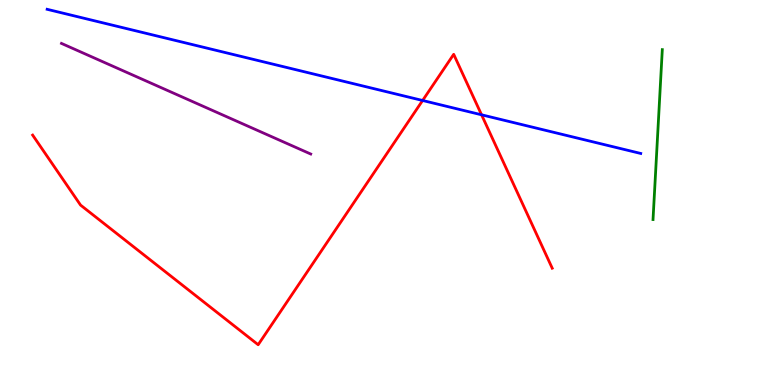[{'lines': ['blue', 'red'], 'intersections': [{'x': 5.45, 'y': 7.39}, {'x': 6.21, 'y': 7.02}]}, {'lines': ['green', 'red'], 'intersections': []}, {'lines': ['purple', 'red'], 'intersections': []}, {'lines': ['blue', 'green'], 'intersections': []}, {'lines': ['blue', 'purple'], 'intersections': []}, {'lines': ['green', 'purple'], 'intersections': []}]